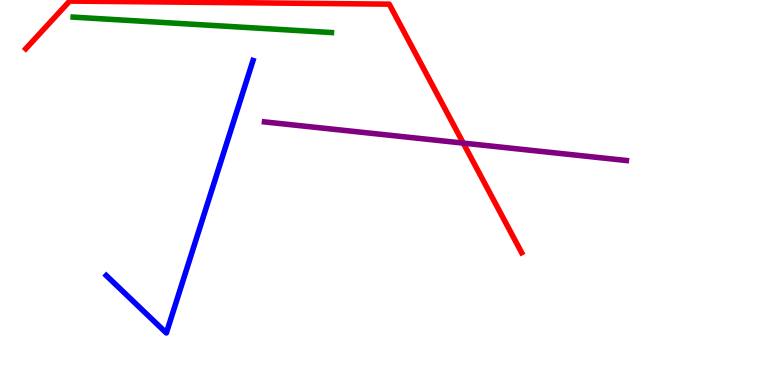[{'lines': ['blue', 'red'], 'intersections': []}, {'lines': ['green', 'red'], 'intersections': []}, {'lines': ['purple', 'red'], 'intersections': [{'x': 5.98, 'y': 6.28}]}, {'lines': ['blue', 'green'], 'intersections': []}, {'lines': ['blue', 'purple'], 'intersections': []}, {'lines': ['green', 'purple'], 'intersections': []}]